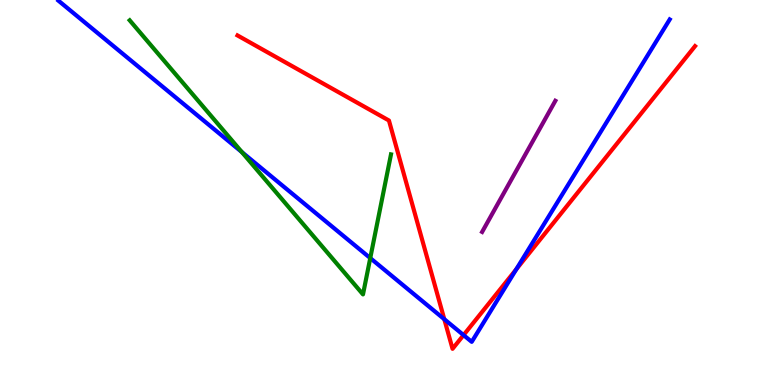[{'lines': ['blue', 'red'], 'intersections': [{'x': 5.73, 'y': 1.71}, {'x': 5.98, 'y': 1.3}, {'x': 6.66, 'y': 3.01}]}, {'lines': ['green', 'red'], 'intersections': []}, {'lines': ['purple', 'red'], 'intersections': []}, {'lines': ['blue', 'green'], 'intersections': [{'x': 3.12, 'y': 6.05}, {'x': 4.78, 'y': 3.3}]}, {'lines': ['blue', 'purple'], 'intersections': []}, {'lines': ['green', 'purple'], 'intersections': []}]